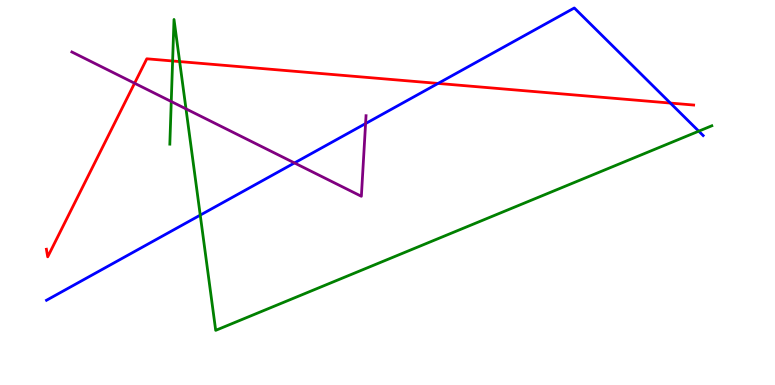[{'lines': ['blue', 'red'], 'intersections': [{'x': 5.65, 'y': 7.83}, {'x': 8.65, 'y': 7.32}]}, {'lines': ['green', 'red'], 'intersections': [{'x': 2.23, 'y': 8.42}, {'x': 2.32, 'y': 8.4}]}, {'lines': ['purple', 'red'], 'intersections': [{'x': 1.74, 'y': 7.84}]}, {'lines': ['blue', 'green'], 'intersections': [{'x': 2.58, 'y': 4.41}, {'x': 9.02, 'y': 6.59}]}, {'lines': ['blue', 'purple'], 'intersections': [{'x': 3.8, 'y': 5.77}, {'x': 4.72, 'y': 6.79}]}, {'lines': ['green', 'purple'], 'intersections': [{'x': 2.21, 'y': 7.36}, {'x': 2.4, 'y': 7.17}]}]